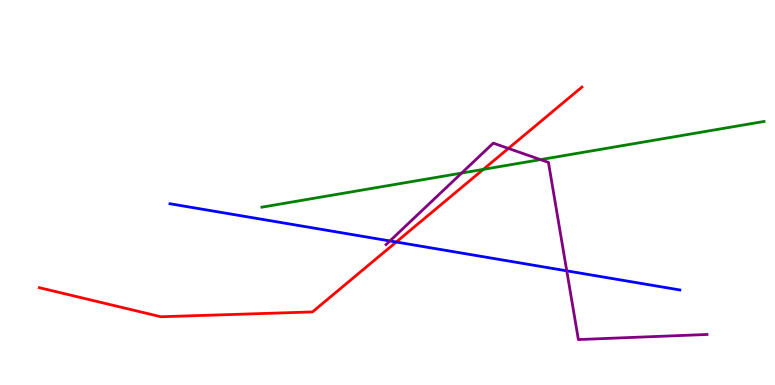[{'lines': ['blue', 'red'], 'intersections': [{'x': 5.11, 'y': 3.71}]}, {'lines': ['green', 'red'], 'intersections': [{'x': 6.24, 'y': 5.6}]}, {'lines': ['purple', 'red'], 'intersections': [{'x': 6.56, 'y': 6.15}]}, {'lines': ['blue', 'green'], 'intersections': []}, {'lines': ['blue', 'purple'], 'intersections': [{'x': 5.03, 'y': 3.74}, {'x': 7.31, 'y': 2.97}]}, {'lines': ['green', 'purple'], 'intersections': [{'x': 5.96, 'y': 5.5}, {'x': 6.97, 'y': 5.85}]}]